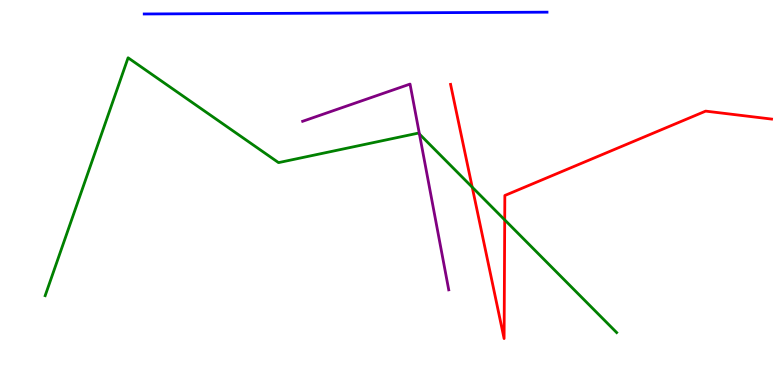[{'lines': ['blue', 'red'], 'intersections': []}, {'lines': ['green', 'red'], 'intersections': [{'x': 6.09, 'y': 5.14}, {'x': 6.51, 'y': 4.29}]}, {'lines': ['purple', 'red'], 'intersections': []}, {'lines': ['blue', 'green'], 'intersections': []}, {'lines': ['blue', 'purple'], 'intersections': []}, {'lines': ['green', 'purple'], 'intersections': [{'x': 5.41, 'y': 6.52}]}]